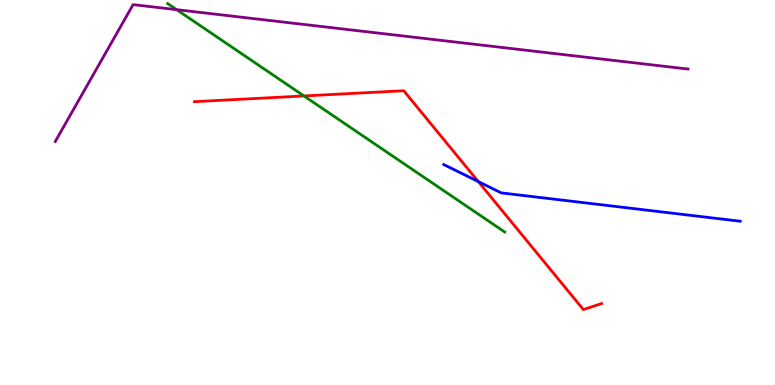[{'lines': ['blue', 'red'], 'intersections': [{'x': 6.17, 'y': 5.28}]}, {'lines': ['green', 'red'], 'intersections': [{'x': 3.92, 'y': 7.51}]}, {'lines': ['purple', 'red'], 'intersections': []}, {'lines': ['blue', 'green'], 'intersections': []}, {'lines': ['blue', 'purple'], 'intersections': []}, {'lines': ['green', 'purple'], 'intersections': [{'x': 2.28, 'y': 9.75}]}]